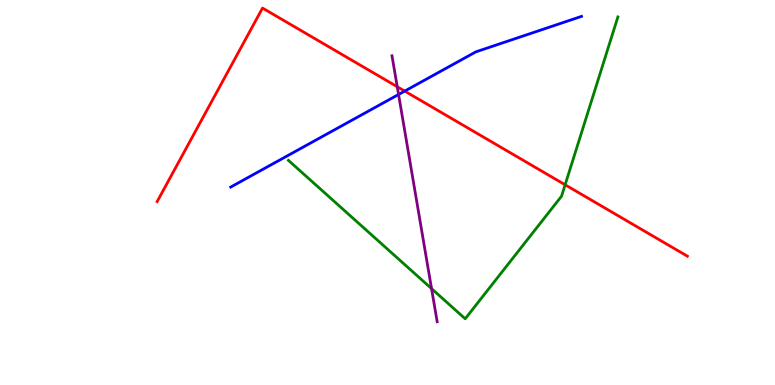[{'lines': ['blue', 'red'], 'intersections': [{'x': 5.22, 'y': 7.63}]}, {'lines': ['green', 'red'], 'intersections': [{'x': 7.29, 'y': 5.2}]}, {'lines': ['purple', 'red'], 'intersections': [{'x': 5.13, 'y': 7.75}]}, {'lines': ['blue', 'green'], 'intersections': []}, {'lines': ['blue', 'purple'], 'intersections': [{'x': 5.14, 'y': 7.55}]}, {'lines': ['green', 'purple'], 'intersections': [{'x': 5.57, 'y': 2.5}]}]